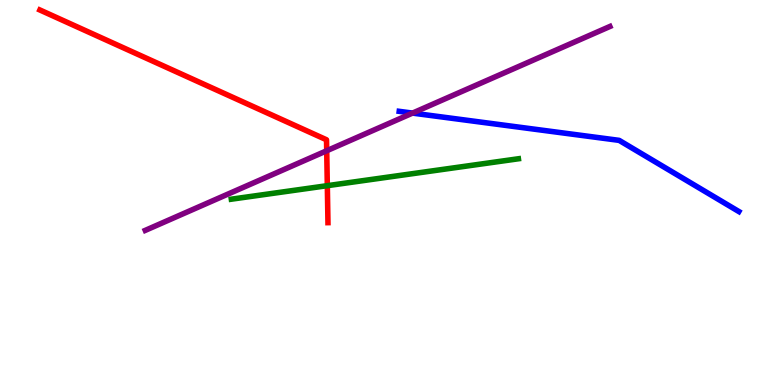[{'lines': ['blue', 'red'], 'intersections': []}, {'lines': ['green', 'red'], 'intersections': [{'x': 4.22, 'y': 5.18}]}, {'lines': ['purple', 'red'], 'intersections': [{'x': 4.22, 'y': 6.08}]}, {'lines': ['blue', 'green'], 'intersections': []}, {'lines': ['blue', 'purple'], 'intersections': [{'x': 5.32, 'y': 7.06}]}, {'lines': ['green', 'purple'], 'intersections': []}]